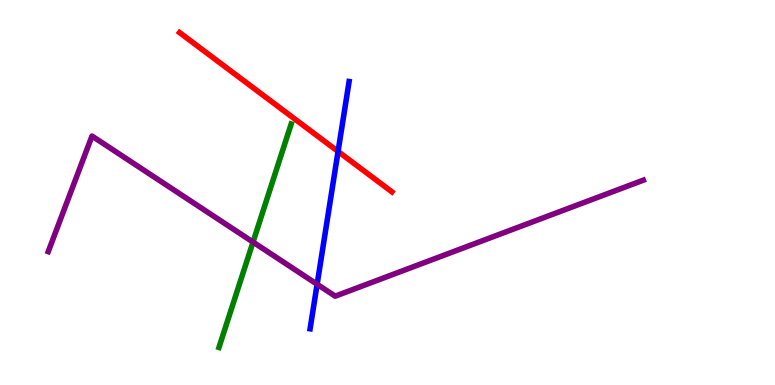[{'lines': ['blue', 'red'], 'intersections': [{'x': 4.36, 'y': 6.07}]}, {'lines': ['green', 'red'], 'intersections': []}, {'lines': ['purple', 'red'], 'intersections': []}, {'lines': ['blue', 'green'], 'intersections': []}, {'lines': ['blue', 'purple'], 'intersections': [{'x': 4.09, 'y': 2.62}]}, {'lines': ['green', 'purple'], 'intersections': [{'x': 3.26, 'y': 3.71}]}]